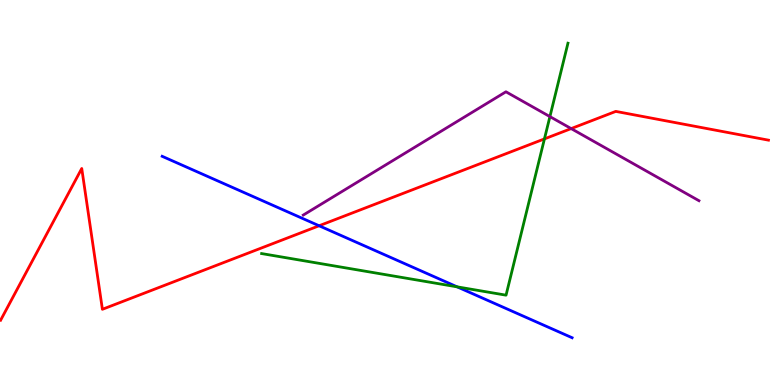[{'lines': ['blue', 'red'], 'intersections': [{'x': 4.12, 'y': 4.14}]}, {'lines': ['green', 'red'], 'intersections': [{'x': 7.03, 'y': 6.39}]}, {'lines': ['purple', 'red'], 'intersections': [{'x': 7.37, 'y': 6.66}]}, {'lines': ['blue', 'green'], 'intersections': [{'x': 5.9, 'y': 2.55}]}, {'lines': ['blue', 'purple'], 'intersections': []}, {'lines': ['green', 'purple'], 'intersections': [{'x': 7.1, 'y': 6.97}]}]